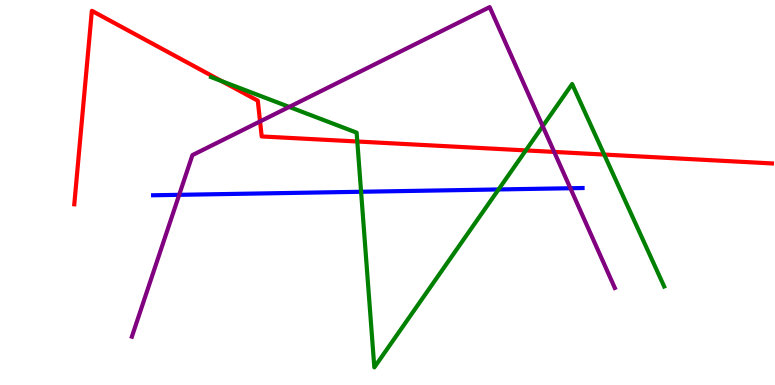[{'lines': ['blue', 'red'], 'intersections': []}, {'lines': ['green', 'red'], 'intersections': [{'x': 2.86, 'y': 7.89}, {'x': 4.61, 'y': 6.32}, {'x': 6.78, 'y': 6.09}, {'x': 7.8, 'y': 5.99}]}, {'lines': ['purple', 'red'], 'intersections': [{'x': 3.36, 'y': 6.85}, {'x': 7.15, 'y': 6.05}]}, {'lines': ['blue', 'green'], 'intersections': [{'x': 4.66, 'y': 5.02}, {'x': 6.43, 'y': 5.08}]}, {'lines': ['blue', 'purple'], 'intersections': [{'x': 2.31, 'y': 4.94}, {'x': 7.36, 'y': 5.11}]}, {'lines': ['green', 'purple'], 'intersections': [{'x': 3.73, 'y': 7.22}, {'x': 7.0, 'y': 6.72}]}]